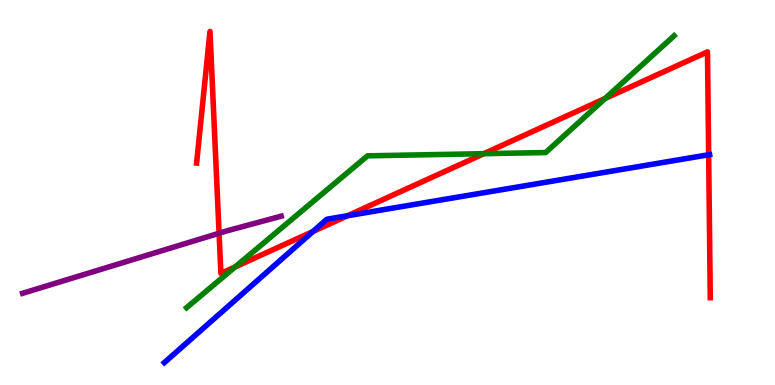[{'lines': ['blue', 'red'], 'intersections': [{'x': 4.04, 'y': 3.99}, {'x': 4.49, 'y': 4.4}, {'x': 9.14, 'y': 5.98}]}, {'lines': ['green', 'red'], 'intersections': [{'x': 3.03, 'y': 3.07}, {'x': 6.24, 'y': 6.01}, {'x': 7.81, 'y': 7.44}]}, {'lines': ['purple', 'red'], 'intersections': [{'x': 2.83, 'y': 3.94}]}, {'lines': ['blue', 'green'], 'intersections': []}, {'lines': ['blue', 'purple'], 'intersections': []}, {'lines': ['green', 'purple'], 'intersections': []}]